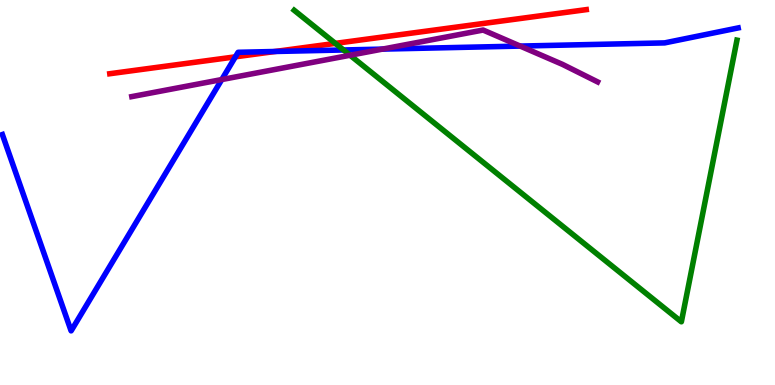[{'lines': ['blue', 'red'], 'intersections': [{'x': 3.04, 'y': 8.52}, {'x': 3.55, 'y': 8.66}]}, {'lines': ['green', 'red'], 'intersections': [{'x': 4.33, 'y': 8.87}]}, {'lines': ['purple', 'red'], 'intersections': []}, {'lines': ['blue', 'green'], 'intersections': [{'x': 4.43, 'y': 8.7}]}, {'lines': ['blue', 'purple'], 'intersections': [{'x': 2.86, 'y': 7.93}, {'x': 4.93, 'y': 8.72}, {'x': 6.71, 'y': 8.8}]}, {'lines': ['green', 'purple'], 'intersections': [{'x': 4.52, 'y': 8.57}]}]